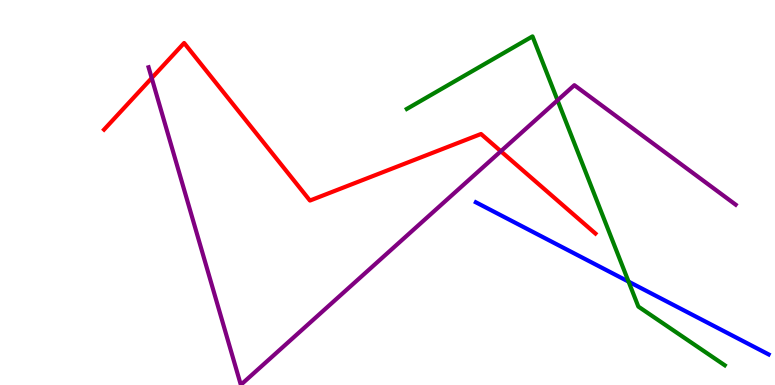[{'lines': ['blue', 'red'], 'intersections': []}, {'lines': ['green', 'red'], 'intersections': []}, {'lines': ['purple', 'red'], 'intersections': [{'x': 1.96, 'y': 7.97}, {'x': 6.46, 'y': 6.07}]}, {'lines': ['blue', 'green'], 'intersections': [{'x': 8.11, 'y': 2.68}]}, {'lines': ['blue', 'purple'], 'intersections': []}, {'lines': ['green', 'purple'], 'intersections': [{'x': 7.19, 'y': 7.39}]}]